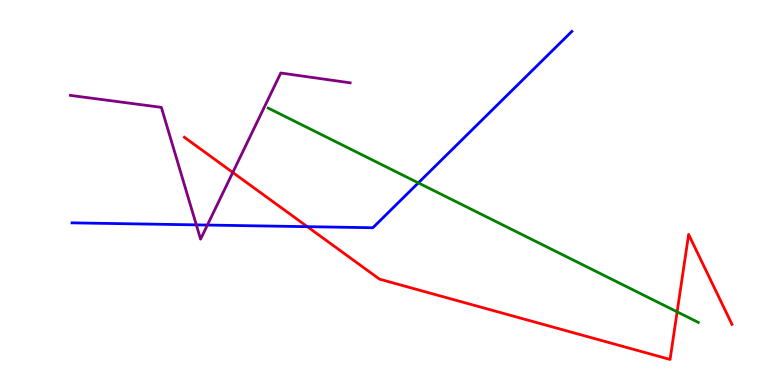[{'lines': ['blue', 'red'], 'intersections': [{'x': 3.97, 'y': 4.11}]}, {'lines': ['green', 'red'], 'intersections': [{'x': 8.74, 'y': 1.9}]}, {'lines': ['purple', 'red'], 'intersections': [{'x': 3.0, 'y': 5.52}]}, {'lines': ['blue', 'green'], 'intersections': [{'x': 5.4, 'y': 5.25}]}, {'lines': ['blue', 'purple'], 'intersections': [{'x': 2.53, 'y': 4.16}, {'x': 2.68, 'y': 4.15}]}, {'lines': ['green', 'purple'], 'intersections': []}]